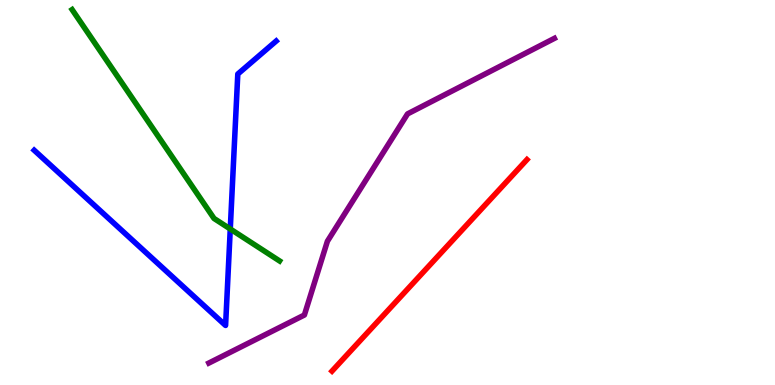[{'lines': ['blue', 'red'], 'intersections': []}, {'lines': ['green', 'red'], 'intersections': []}, {'lines': ['purple', 'red'], 'intersections': []}, {'lines': ['blue', 'green'], 'intersections': [{'x': 2.97, 'y': 4.05}]}, {'lines': ['blue', 'purple'], 'intersections': []}, {'lines': ['green', 'purple'], 'intersections': []}]